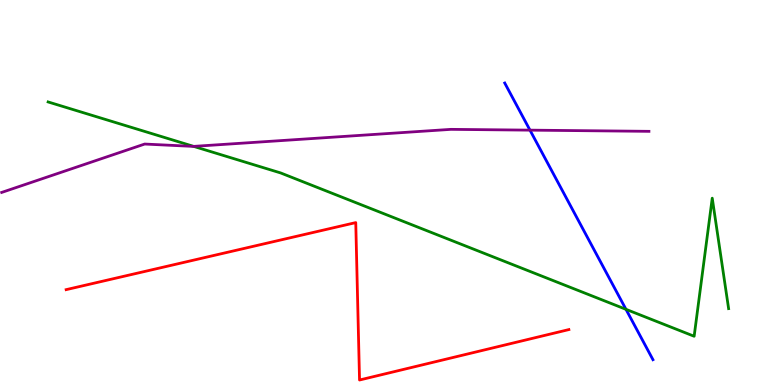[{'lines': ['blue', 'red'], 'intersections': []}, {'lines': ['green', 'red'], 'intersections': []}, {'lines': ['purple', 'red'], 'intersections': []}, {'lines': ['blue', 'green'], 'intersections': [{'x': 8.08, 'y': 1.97}]}, {'lines': ['blue', 'purple'], 'intersections': [{'x': 6.84, 'y': 6.62}]}, {'lines': ['green', 'purple'], 'intersections': [{'x': 2.5, 'y': 6.2}]}]